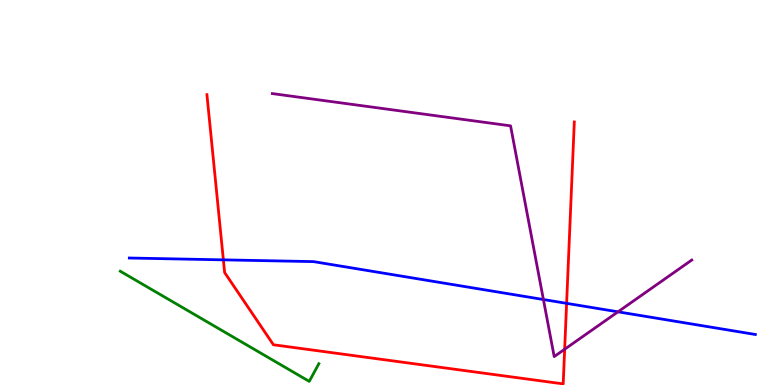[{'lines': ['blue', 'red'], 'intersections': [{'x': 2.88, 'y': 3.25}, {'x': 7.31, 'y': 2.12}]}, {'lines': ['green', 'red'], 'intersections': []}, {'lines': ['purple', 'red'], 'intersections': [{'x': 7.29, 'y': 0.929}]}, {'lines': ['blue', 'green'], 'intersections': []}, {'lines': ['blue', 'purple'], 'intersections': [{'x': 7.01, 'y': 2.22}, {'x': 7.97, 'y': 1.9}]}, {'lines': ['green', 'purple'], 'intersections': []}]